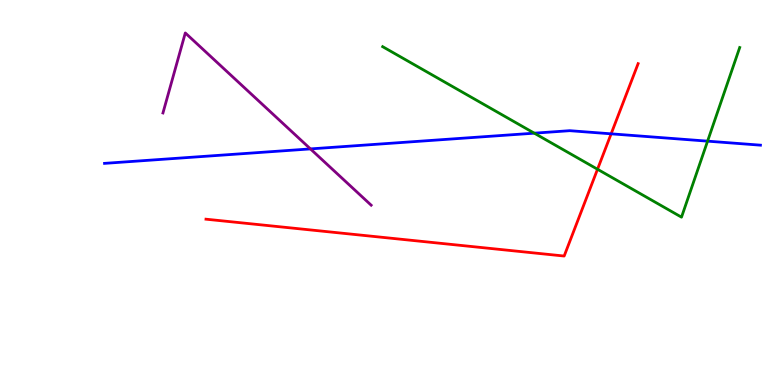[{'lines': ['blue', 'red'], 'intersections': [{'x': 7.89, 'y': 6.52}]}, {'lines': ['green', 'red'], 'intersections': [{'x': 7.71, 'y': 5.6}]}, {'lines': ['purple', 'red'], 'intersections': []}, {'lines': ['blue', 'green'], 'intersections': [{'x': 6.89, 'y': 6.54}, {'x': 9.13, 'y': 6.33}]}, {'lines': ['blue', 'purple'], 'intersections': [{'x': 4.01, 'y': 6.13}]}, {'lines': ['green', 'purple'], 'intersections': []}]